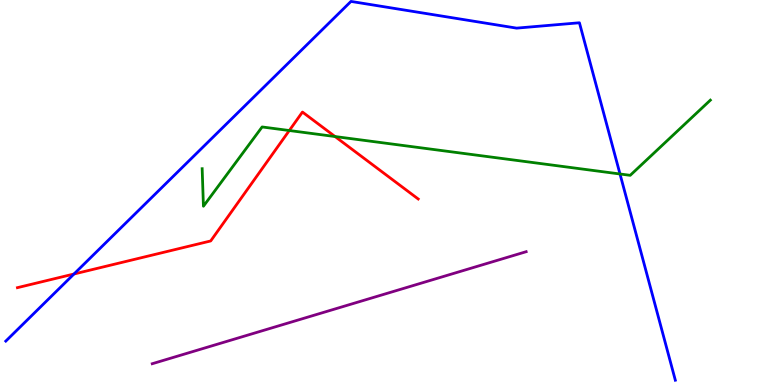[{'lines': ['blue', 'red'], 'intersections': [{'x': 0.955, 'y': 2.88}]}, {'lines': ['green', 'red'], 'intersections': [{'x': 3.73, 'y': 6.61}, {'x': 4.32, 'y': 6.45}]}, {'lines': ['purple', 'red'], 'intersections': []}, {'lines': ['blue', 'green'], 'intersections': [{'x': 8.0, 'y': 5.48}]}, {'lines': ['blue', 'purple'], 'intersections': []}, {'lines': ['green', 'purple'], 'intersections': []}]